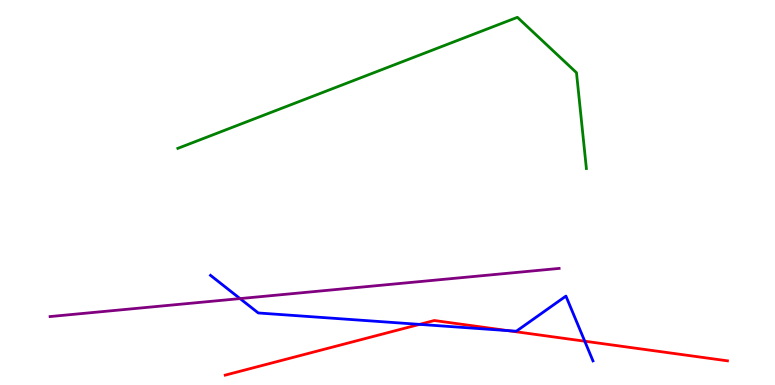[{'lines': ['blue', 'red'], 'intersections': [{'x': 5.41, 'y': 1.57}, {'x': 6.55, 'y': 1.41}, {'x': 7.55, 'y': 1.14}]}, {'lines': ['green', 'red'], 'intersections': []}, {'lines': ['purple', 'red'], 'intersections': []}, {'lines': ['blue', 'green'], 'intersections': []}, {'lines': ['blue', 'purple'], 'intersections': [{'x': 3.1, 'y': 2.24}]}, {'lines': ['green', 'purple'], 'intersections': []}]